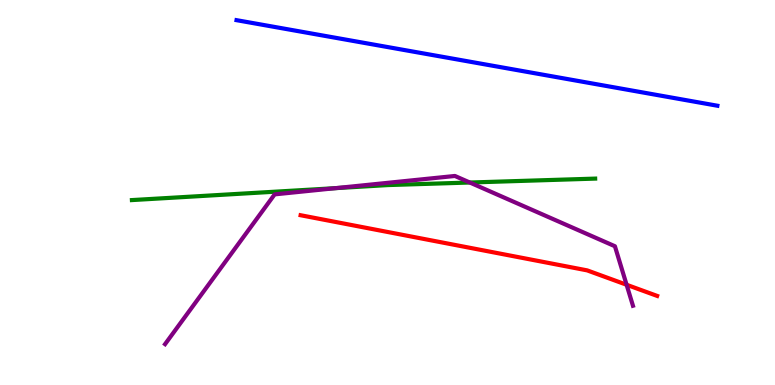[{'lines': ['blue', 'red'], 'intersections': []}, {'lines': ['green', 'red'], 'intersections': []}, {'lines': ['purple', 'red'], 'intersections': [{'x': 8.09, 'y': 2.6}]}, {'lines': ['blue', 'green'], 'intersections': []}, {'lines': ['blue', 'purple'], 'intersections': []}, {'lines': ['green', 'purple'], 'intersections': [{'x': 4.33, 'y': 5.11}, {'x': 6.06, 'y': 5.26}]}]